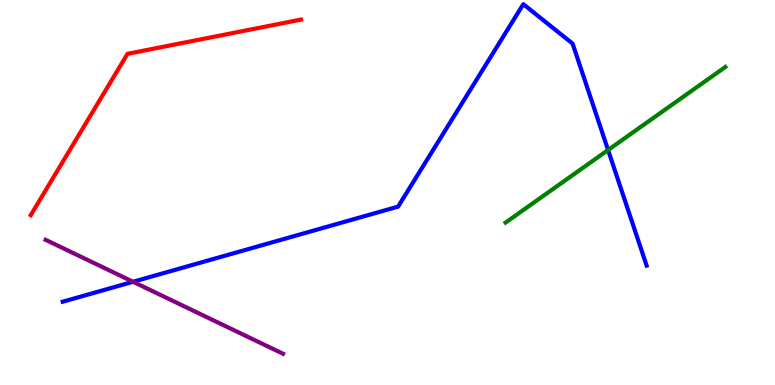[{'lines': ['blue', 'red'], 'intersections': []}, {'lines': ['green', 'red'], 'intersections': []}, {'lines': ['purple', 'red'], 'intersections': []}, {'lines': ['blue', 'green'], 'intersections': [{'x': 7.85, 'y': 6.1}]}, {'lines': ['blue', 'purple'], 'intersections': [{'x': 1.72, 'y': 2.68}]}, {'lines': ['green', 'purple'], 'intersections': []}]